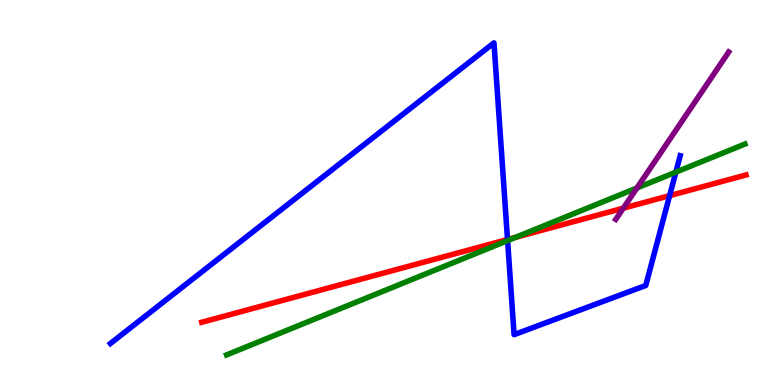[{'lines': ['blue', 'red'], 'intersections': [{'x': 6.55, 'y': 3.78}, {'x': 8.64, 'y': 4.92}]}, {'lines': ['green', 'red'], 'intersections': [{'x': 6.65, 'y': 3.84}]}, {'lines': ['purple', 'red'], 'intersections': [{'x': 8.04, 'y': 4.59}]}, {'lines': ['blue', 'green'], 'intersections': [{'x': 6.55, 'y': 3.75}, {'x': 8.72, 'y': 5.53}]}, {'lines': ['blue', 'purple'], 'intersections': []}, {'lines': ['green', 'purple'], 'intersections': [{'x': 8.22, 'y': 5.12}]}]